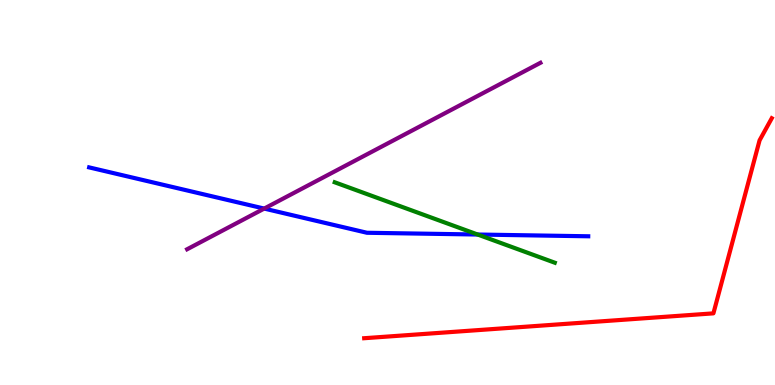[{'lines': ['blue', 'red'], 'intersections': []}, {'lines': ['green', 'red'], 'intersections': []}, {'lines': ['purple', 'red'], 'intersections': []}, {'lines': ['blue', 'green'], 'intersections': [{'x': 6.16, 'y': 3.91}]}, {'lines': ['blue', 'purple'], 'intersections': [{'x': 3.41, 'y': 4.58}]}, {'lines': ['green', 'purple'], 'intersections': []}]